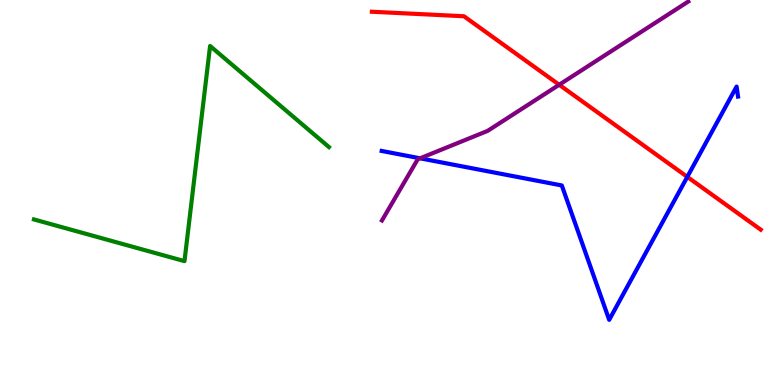[{'lines': ['blue', 'red'], 'intersections': [{'x': 8.87, 'y': 5.41}]}, {'lines': ['green', 'red'], 'intersections': []}, {'lines': ['purple', 'red'], 'intersections': [{'x': 7.22, 'y': 7.8}]}, {'lines': ['blue', 'green'], 'intersections': []}, {'lines': ['blue', 'purple'], 'intersections': [{'x': 5.42, 'y': 5.89}]}, {'lines': ['green', 'purple'], 'intersections': []}]